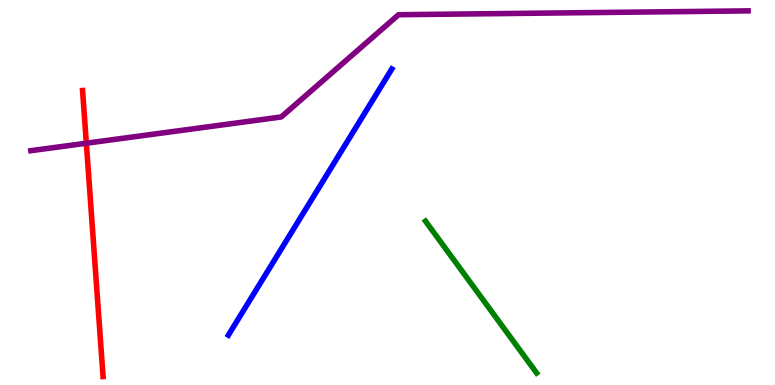[{'lines': ['blue', 'red'], 'intersections': []}, {'lines': ['green', 'red'], 'intersections': []}, {'lines': ['purple', 'red'], 'intersections': [{'x': 1.11, 'y': 6.28}]}, {'lines': ['blue', 'green'], 'intersections': []}, {'lines': ['blue', 'purple'], 'intersections': []}, {'lines': ['green', 'purple'], 'intersections': []}]